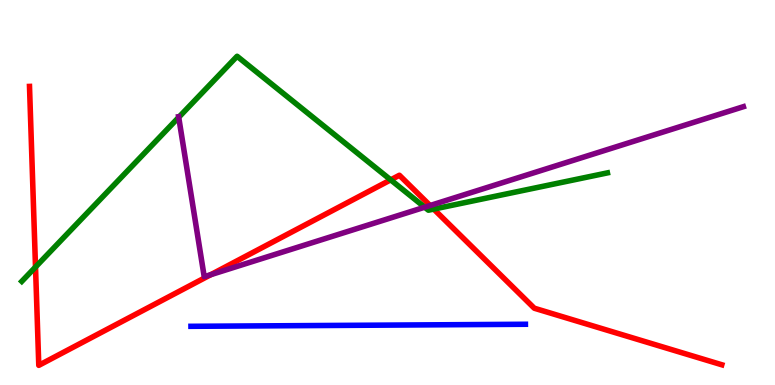[{'lines': ['blue', 'red'], 'intersections': []}, {'lines': ['green', 'red'], 'intersections': [{'x': 0.458, 'y': 3.06}, {'x': 5.04, 'y': 5.33}, {'x': 5.6, 'y': 4.57}]}, {'lines': ['purple', 'red'], 'intersections': [{'x': 2.72, 'y': 2.87}, {'x': 5.55, 'y': 4.66}]}, {'lines': ['blue', 'green'], 'intersections': []}, {'lines': ['blue', 'purple'], 'intersections': []}, {'lines': ['green', 'purple'], 'intersections': [{'x': 2.31, 'y': 6.95}, {'x': 5.48, 'y': 4.62}]}]